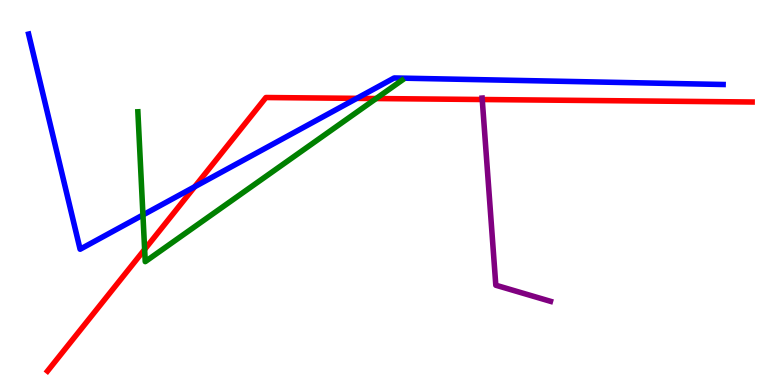[{'lines': ['blue', 'red'], 'intersections': [{'x': 2.51, 'y': 5.15}, {'x': 4.6, 'y': 7.45}]}, {'lines': ['green', 'red'], 'intersections': [{'x': 1.87, 'y': 3.52}, {'x': 4.85, 'y': 7.44}]}, {'lines': ['purple', 'red'], 'intersections': [{'x': 6.22, 'y': 7.42}]}, {'lines': ['blue', 'green'], 'intersections': [{'x': 1.84, 'y': 4.42}]}, {'lines': ['blue', 'purple'], 'intersections': []}, {'lines': ['green', 'purple'], 'intersections': []}]